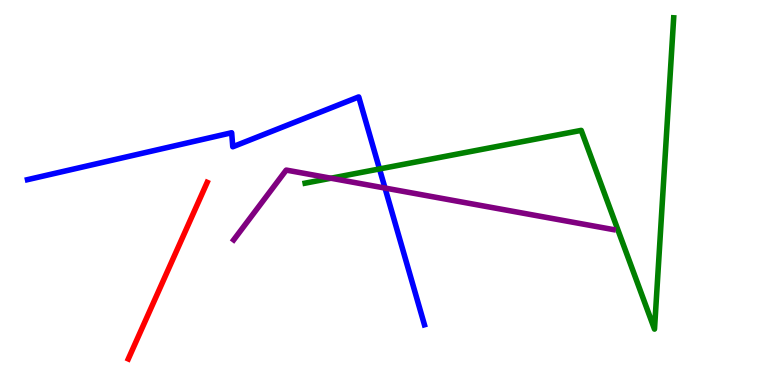[{'lines': ['blue', 'red'], 'intersections': []}, {'lines': ['green', 'red'], 'intersections': []}, {'lines': ['purple', 'red'], 'intersections': []}, {'lines': ['blue', 'green'], 'intersections': [{'x': 4.9, 'y': 5.61}]}, {'lines': ['blue', 'purple'], 'intersections': [{'x': 4.97, 'y': 5.12}]}, {'lines': ['green', 'purple'], 'intersections': [{'x': 4.27, 'y': 5.37}]}]